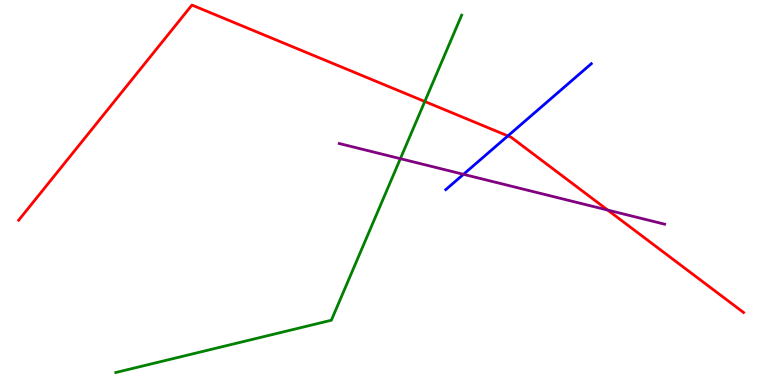[{'lines': ['blue', 'red'], 'intersections': [{'x': 6.55, 'y': 6.47}]}, {'lines': ['green', 'red'], 'intersections': [{'x': 5.48, 'y': 7.36}]}, {'lines': ['purple', 'red'], 'intersections': [{'x': 7.84, 'y': 4.54}]}, {'lines': ['blue', 'green'], 'intersections': []}, {'lines': ['blue', 'purple'], 'intersections': [{'x': 5.98, 'y': 5.47}]}, {'lines': ['green', 'purple'], 'intersections': [{'x': 5.17, 'y': 5.88}]}]